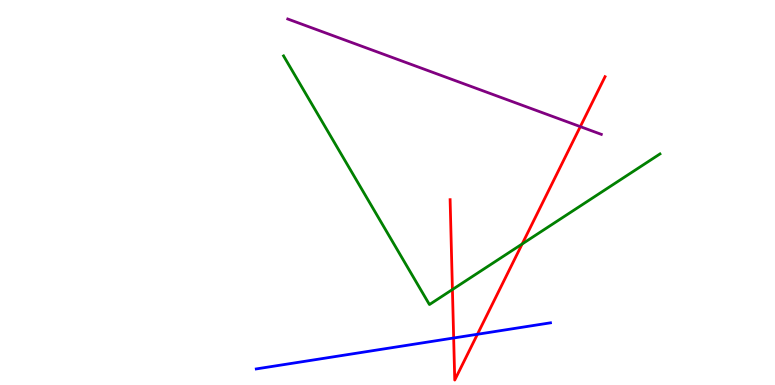[{'lines': ['blue', 'red'], 'intersections': [{'x': 5.85, 'y': 1.22}, {'x': 6.16, 'y': 1.32}]}, {'lines': ['green', 'red'], 'intersections': [{'x': 5.84, 'y': 2.48}, {'x': 6.74, 'y': 3.66}]}, {'lines': ['purple', 'red'], 'intersections': [{'x': 7.49, 'y': 6.71}]}, {'lines': ['blue', 'green'], 'intersections': []}, {'lines': ['blue', 'purple'], 'intersections': []}, {'lines': ['green', 'purple'], 'intersections': []}]